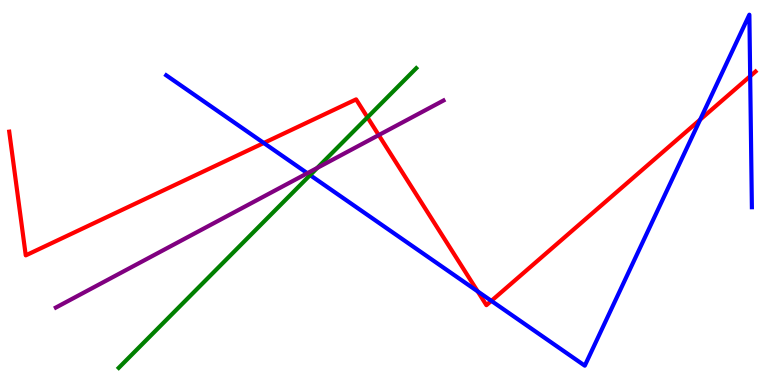[{'lines': ['blue', 'red'], 'intersections': [{'x': 3.4, 'y': 6.29}, {'x': 6.16, 'y': 2.43}, {'x': 6.34, 'y': 2.19}, {'x': 9.03, 'y': 6.89}, {'x': 9.68, 'y': 8.02}]}, {'lines': ['green', 'red'], 'intersections': [{'x': 4.74, 'y': 6.95}]}, {'lines': ['purple', 'red'], 'intersections': [{'x': 4.89, 'y': 6.49}]}, {'lines': ['blue', 'green'], 'intersections': [{'x': 4.0, 'y': 5.45}]}, {'lines': ['blue', 'purple'], 'intersections': [{'x': 3.97, 'y': 5.5}]}, {'lines': ['green', 'purple'], 'intersections': [{'x': 4.09, 'y': 5.64}]}]